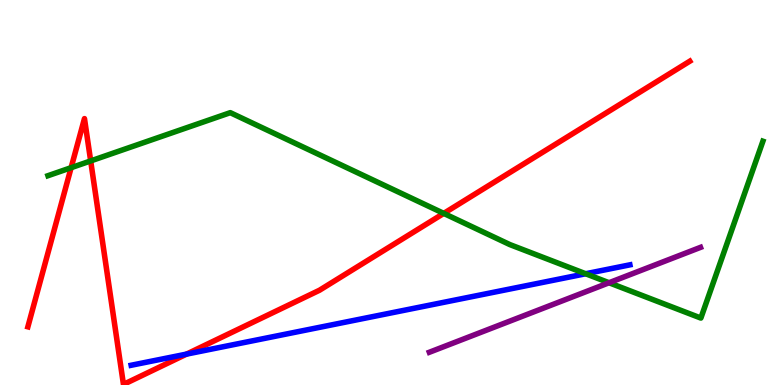[{'lines': ['blue', 'red'], 'intersections': [{'x': 2.41, 'y': 0.802}]}, {'lines': ['green', 'red'], 'intersections': [{'x': 0.918, 'y': 5.64}, {'x': 1.17, 'y': 5.82}, {'x': 5.73, 'y': 4.46}]}, {'lines': ['purple', 'red'], 'intersections': []}, {'lines': ['blue', 'green'], 'intersections': [{'x': 7.56, 'y': 2.89}]}, {'lines': ['blue', 'purple'], 'intersections': []}, {'lines': ['green', 'purple'], 'intersections': [{'x': 7.86, 'y': 2.66}]}]